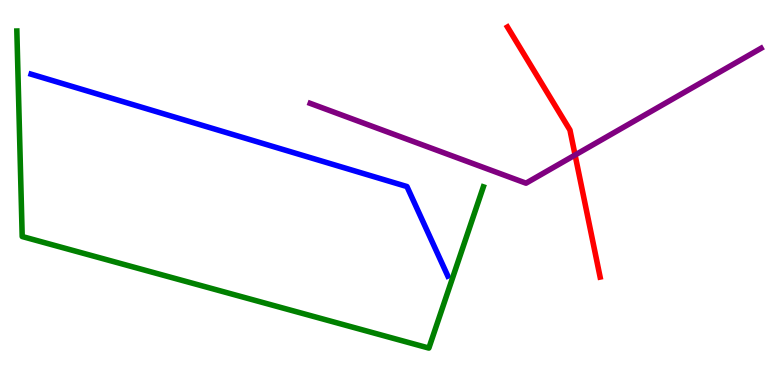[{'lines': ['blue', 'red'], 'intersections': []}, {'lines': ['green', 'red'], 'intersections': []}, {'lines': ['purple', 'red'], 'intersections': [{'x': 7.42, 'y': 5.97}]}, {'lines': ['blue', 'green'], 'intersections': []}, {'lines': ['blue', 'purple'], 'intersections': []}, {'lines': ['green', 'purple'], 'intersections': []}]